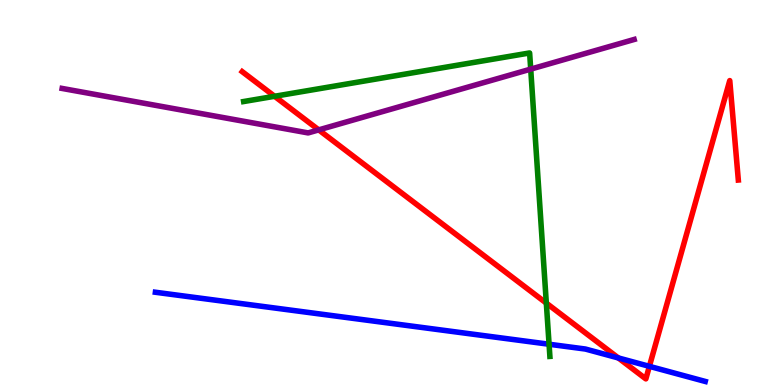[{'lines': ['blue', 'red'], 'intersections': [{'x': 7.98, 'y': 0.703}, {'x': 8.38, 'y': 0.485}]}, {'lines': ['green', 'red'], 'intersections': [{'x': 3.54, 'y': 7.5}, {'x': 7.05, 'y': 2.13}]}, {'lines': ['purple', 'red'], 'intersections': [{'x': 4.11, 'y': 6.63}]}, {'lines': ['blue', 'green'], 'intersections': [{'x': 7.08, 'y': 1.06}]}, {'lines': ['blue', 'purple'], 'intersections': []}, {'lines': ['green', 'purple'], 'intersections': [{'x': 6.85, 'y': 8.2}]}]